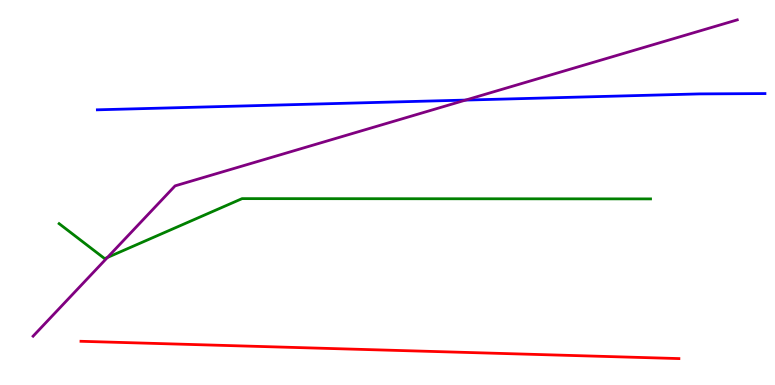[{'lines': ['blue', 'red'], 'intersections': []}, {'lines': ['green', 'red'], 'intersections': []}, {'lines': ['purple', 'red'], 'intersections': []}, {'lines': ['blue', 'green'], 'intersections': []}, {'lines': ['blue', 'purple'], 'intersections': [{'x': 6.01, 'y': 7.4}]}, {'lines': ['green', 'purple'], 'intersections': [{'x': 1.39, 'y': 3.31}]}]